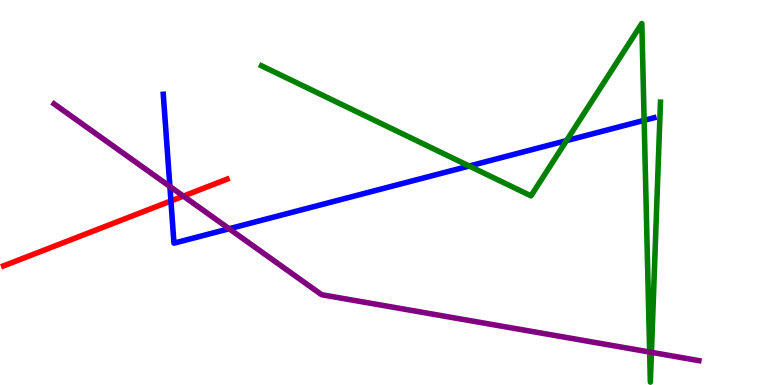[{'lines': ['blue', 'red'], 'intersections': [{'x': 2.21, 'y': 4.78}]}, {'lines': ['green', 'red'], 'intersections': []}, {'lines': ['purple', 'red'], 'intersections': [{'x': 2.37, 'y': 4.91}]}, {'lines': ['blue', 'green'], 'intersections': [{'x': 6.05, 'y': 5.69}, {'x': 7.31, 'y': 6.35}, {'x': 8.31, 'y': 6.87}]}, {'lines': ['blue', 'purple'], 'intersections': [{'x': 2.19, 'y': 5.16}, {'x': 2.96, 'y': 4.06}]}, {'lines': ['green', 'purple'], 'intersections': [{'x': 8.38, 'y': 0.857}, {'x': 8.41, 'y': 0.848}]}]